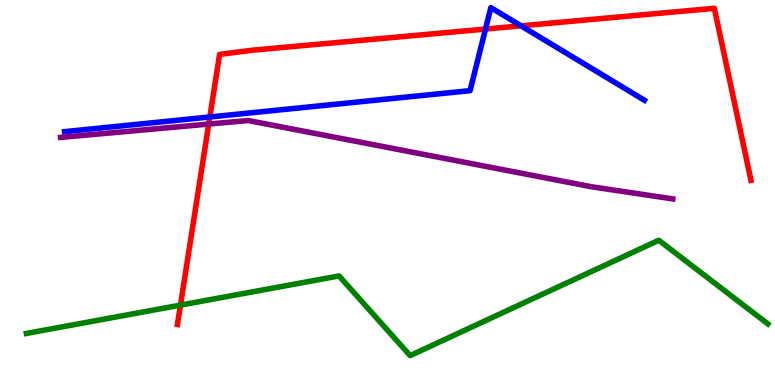[{'lines': ['blue', 'red'], 'intersections': [{'x': 2.71, 'y': 6.96}, {'x': 6.26, 'y': 9.25}, {'x': 6.72, 'y': 9.33}]}, {'lines': ['green', 'red'], 'intersections': [{'x': 2.33, 'y': 2.08}]}, {'lines': ['purple', 'red'], 'intersections': [{'x': 2.69, 'y': 6.78}]}, {'lines': ['blue', 'green'], 'intersections': []}, {'lines': ['blue', 'purple'], 'intersections': []}, {'lines': ['green', 'purple'], 'intersections': []}]